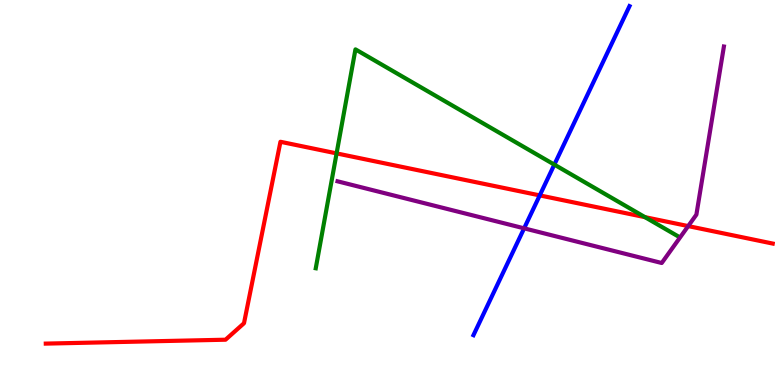[{'lines': ['blue', 'red'], 'intersections': [{'x': 6.96, 'y': 4.92}]}, {'lines': ['green', 'red'], 'intersections': [{'x': 4.34, 'y': 6.02}, {'x': 8.32, 'y': 4.36}]}, {'lines': ['purple', 'red'], 'intersections': [{'x': 8.88, 'y': 4.13}]}, {'lines': ['blue', 'green'], 'intersections': [{'x': 7.15, 'y': 5.72}]}, {'lines': ['blue', 'purple'], 'intersections': [{'x': 6.76, 'y': 4.07}]}, {'lines': ['green', 'purple'], 'intersections': []}]